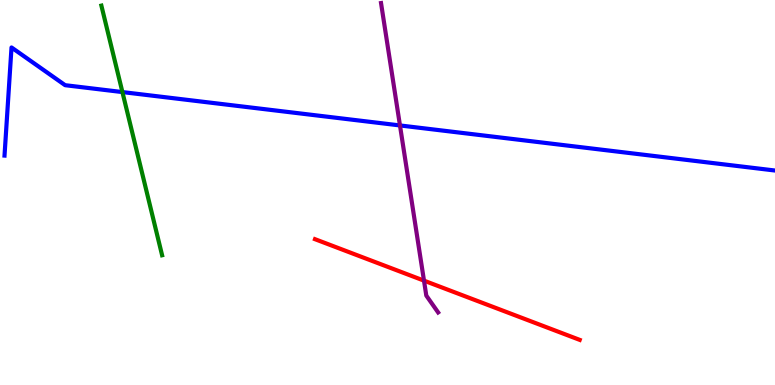[{'lines': ['blue', 'red'], 'intersections': []}, {'lines': ['green', 'red'], 'intersections': []}, {'lines': ['purple', 'red'], 'intersections': [{'x': 5.47, 'y': 2.71}]}, {'lines': ['blue', 'green'], 'intersections': [{'x': 1.58, 'y': 7.61}]}, {'lines': ['blue', 'purple'], 'intersections': [{'x': 5.16, 'y': 6.74}]}, {'lines': ['green', 'purple'], 'intersections': []}]